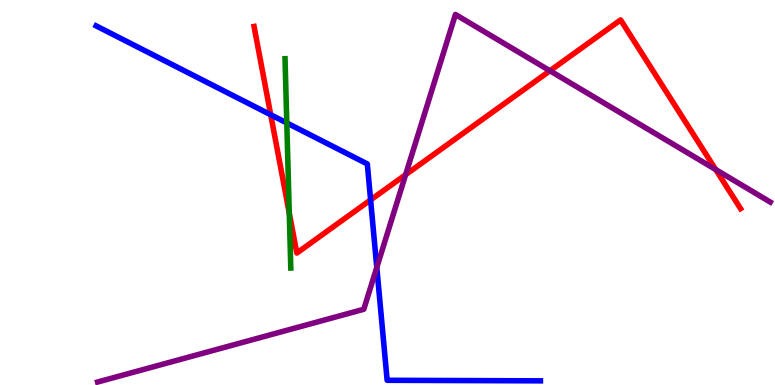[{'lines': ['blue', 'red'], 'intersections': [{'x': 3.49, 'y': 7.02}, {'x': 4.78, 'y': 4.81}]}, {'lines': ['green', 'red'], 'intersections': [{'x': 3.73, 'y': 4.47}]}, {'lines': ['purple', 'red'], 'intersections': [{'x': 5.23, 'y': 5.46}, {'x': 7.1, 'y': 8.16}, {'x': 9.24, 'y': 5.6}]}, {'lines': ['blue', 'green'], 'intersections': [{'x': 3.7, 'y': 6.81}]}, {'lines': ['blue', 'purple'], 'intersections': [{'x': 4.86, 'y': 3.05}]}, {'lines': ['green', 'purple'], 'intersections': []}]